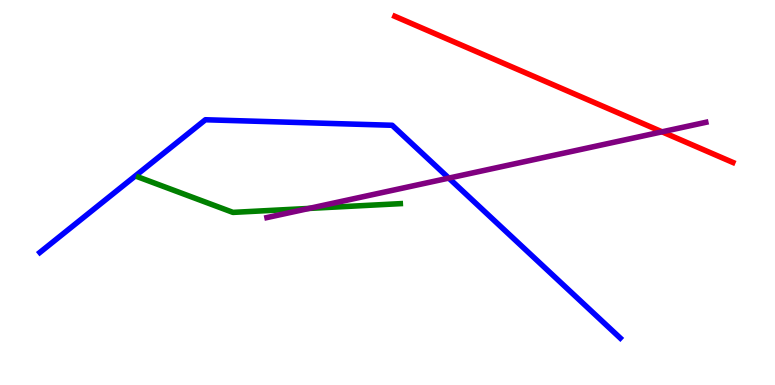[{'lines': ['blue', 'red'], 'intersections': []}, {'lines': ['green', 'red'], 'intersections': []}, {'lines': ['purple', 'red'], 'intersections': [{'x': 8.54, 'y': 6.58}]}, {'lines': ['blue', 'green'], 'intersections': []}, {'lines': ['blue', 'purple'], 'intersections': [{'x': 5.79, 'y': 5.37}]}, {'lines': ['green', 'purple'], 'intersections': [{'x': 3.99, 'y': 4.59}]}]